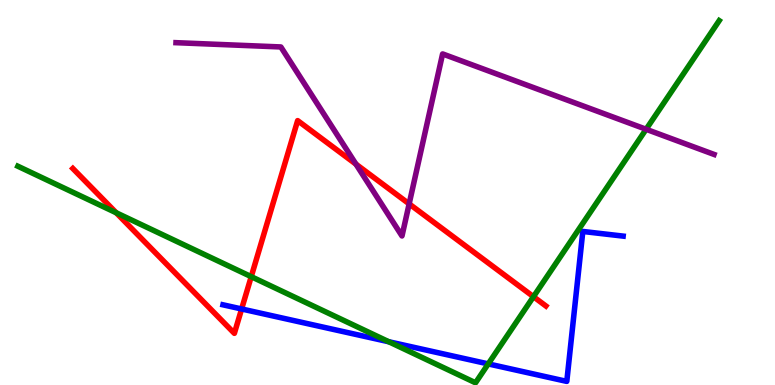[{'lines': ['blue', 'red'], 'intersections': [{'x': 3.12, 'y': 1.97}]}, {'lines': ['green', 'red'], 'intersections': [{'x': 1.5, 'y': 4.47}, {'x': 3.24, 'y': 2.81}, {'x': 6.88, 'y': 2.29}]}, {'lines': ['purple', 'red'], 'intersections': [{'x': 4.59, 'y': 5.74}, {'x': 5.28, 'y': 4.7}]}, {'lines': ['blue', 'green'], 'intersections': [{'x': 5.02, 'y': 1.12}, {'x': 6.3, 'y': 0.548}]}, {'lines': ['blue', 'purple'], 'intersections': []}, {'lines': ['green', 'purple'], 'intersections': [{'x': 8.34, 'y': 6.64}]}]